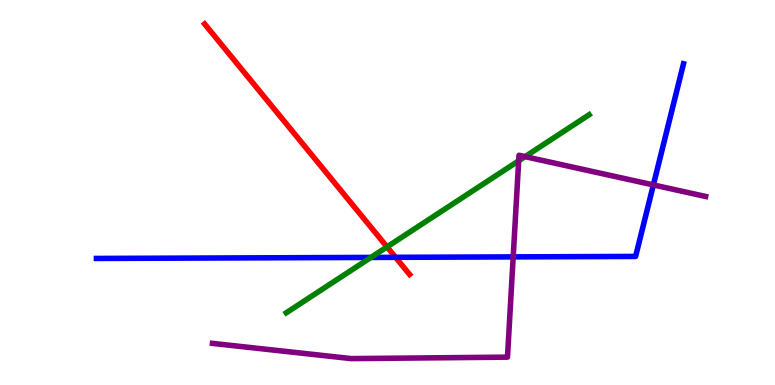[{'lines': ['blue', 'red'], 'intersections': [{'x': 5.1, 'y': 3.32}]}, {'lines': ['green', 'red'], 'intersections': [{'x': 4.99, 'y': 3.59}]}, {'lines': ['purple', 'red'], 'intersections': []}, {'lines': ['blue', 'green'], 'intersections': [{'x': 4.79, 'y': 3.31}]}, {'lines': ['blue', 'purple'], 'intersections': [{'x': 6.62, 'y': 3.33}, {'x': 8.43, 'y': 5.2}]}, {'lines': ['green', 'purple'], 'intersections': [{'x': 6.69, 'y': 5.82}, {'x': 6.78, 'y': 5.93}]}]